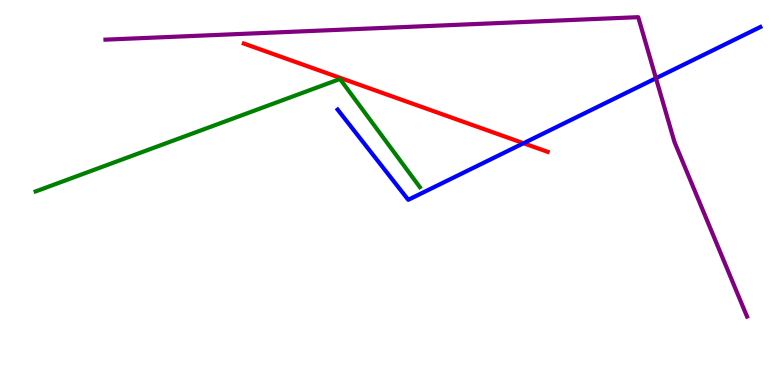[{'lines': ['blue', 'red'], 'intersections': [{'x': 6.76, 'y': 6.28}]}, {'lines': ['green', 'red'], 'intersections': []}, {'lines': ['purple', 'red'], 'intersections': []}, {'lines': ['blue', 'green'], 'intersections': []}, {'lines': ['blue', 'purple'], 'intersections': [{'x': 8.46, 'y': 7.97}]}, {'lines': ['green', 'purple'], 'intersections': []}]